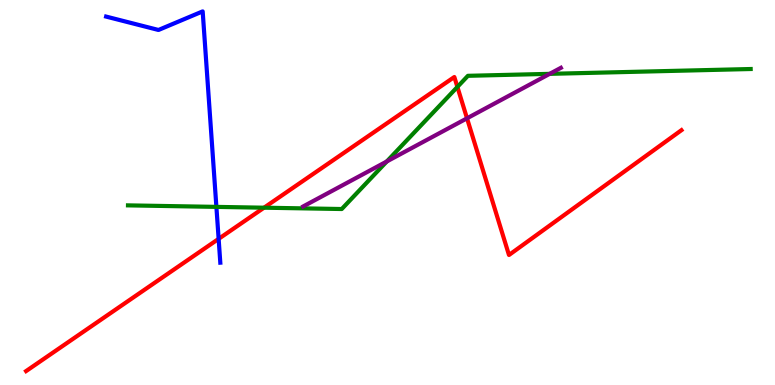[{'lines': ['blue', 'red'], 'intersections': [{'x': 2.82, 'y': 3.8}]}, {'lines': ['green', 'red'], 'intersections': [{'x': 3.41, 'y': 4.61}, {'x': 5.9, 'y': 7.74}]}, {'lines': ['purple', 'red'], 'intersections': [{'x': 6.03, 'y': 6.93}]}, {'lines': ['blue', 'green'], 'intersections': [{'x': 2.79, 'y': 4.63}]}, {'lines': ['blue', 'purple'], 'intersections': []}, {'lines': ['green', 'purple'], 'intersections': [{'x': 4.99, 'y': 5.81}, {'x': 7.09, 'y': 8.08}]}]